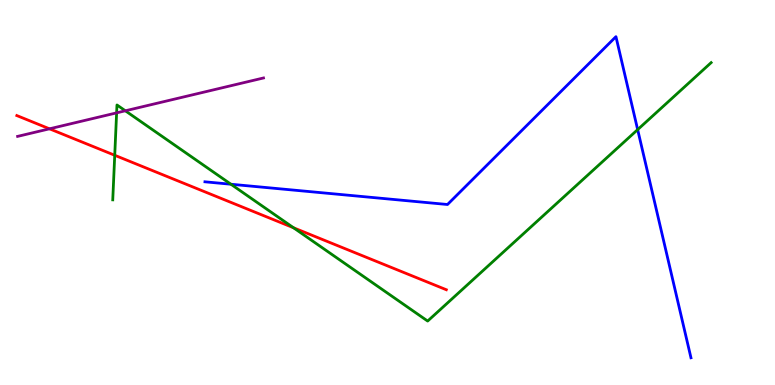[{'lines': ['blue', 'red'], 'intersections': []}, {'lines': ['green', 'red'], 'intersections': [{'x': 1.48, 'y': 5.97}, {'x': 3.79, 'y': 4.08}]}, {'lines': ['purple', 'red'], 'intersections': [{'x': 0.639, 'y': 6.65}]}, {'lines': ['blue', 'green'], 'intersections': [{'x': 2.98, 'y': 5.21}, {'x': 8.23, 'y': 6.63}]}, {'lines': ['blue', 'purple'], 'intersections': []}, {'lines': ['green', 'purple'], 'intersections': [{'x': 1.5, 'y': 7.07}, {'x': 1.62, 'y': 7.12}]}]